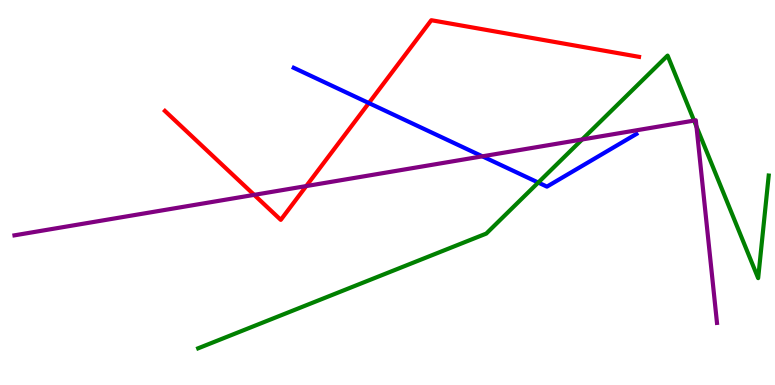[{'lines': ['blue', 'red'], 'intersections': [{'x': 4.76, 'y': 7.32}]}, {'lines': ['green', 'red'], 'intersections': []}, {'lines': ['purple', 'red'], 'intersections': [{'x': 3.28, 'y': 4.94}, {'x': 3.95, 'y': 5.17}]}, {'lines': ['blue', 'green'], 'intersections': [{'x': 6.95, 'y': 5.26}]}, {'lines': ['blue', 'purple'], 'intersections': [{'x': 6.22, 'y': 5.94}]}, {'lines': ['green', 'purple'], 'intersections': [{'x': 7.51, 'y': 6.38}, {'x': 8.96, 'y': 6.87}, {'x': 8.99, 'y': 6.71}]}]